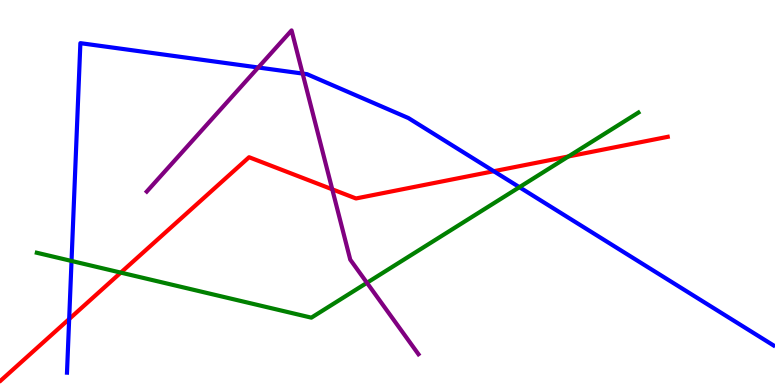[{'lines': ['blue', 'red'], 'intersections': [{'x': 0.893, 'y': 1.71}, {'x': 6.37, 'y': 5.55}]}, {'lines': ['green', 'red'], 'intersections': [{'x': 1.56, 'y': 2.92}, {'x': 7.33, 'y': 5.94}]}, {'lines': ['purple', 'red'], 'intersections': [{'x': 4.29, 'y': 5.08}]}, {'lines': ['blue', 'green'], 'intersections': [{'x': 0.923, 'y': 3.22}, {'x': 6.7, 'y': 5.14}]}, {'lines': ['blue', 'purple'], 'intersections': [{'x': 3.33, 'y': 8.25}, {'x': 3.9, 'y': 8.09}]}, {'lines': ['green', 'purple'], 'intersections': [{'x': 4.73, 'y': 2.65}]}]